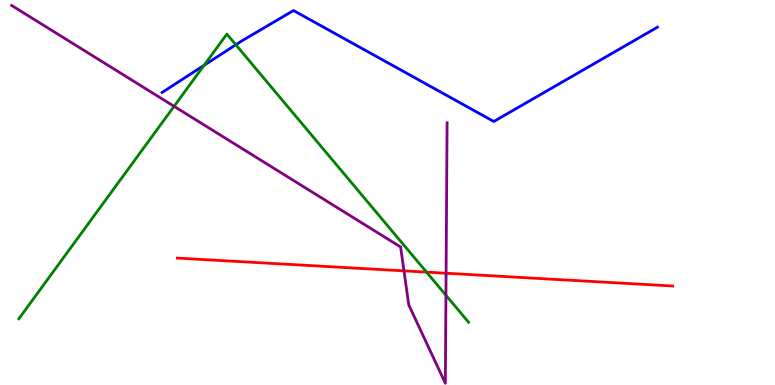[{'lines': ['blue', 'red'], 'intersections': []}, {'lines': ['green', 'red'], 'intersections': [{'x': 5.5, 'y': 2.93}]}, {'lines': ['purple', 'red'], 'intersections': [{'x': 5.21, 'y': 2.96}, {'x': 5.76, 'y': 2.9}]}, {'lines': ['blue', 'green'], 'intersections': [{'x': 2.63, 'y': 8.3}, {'x': 3.04, 'y': 8.84}]}, {'lines': ['blue', 'purple'], 'intersections': []}, {'lines': ['green', 'purple'], 'intersections': [{'x': 2.25, 'y': 7.24}, {'x': 5.75, 'y': 2.33}]}]